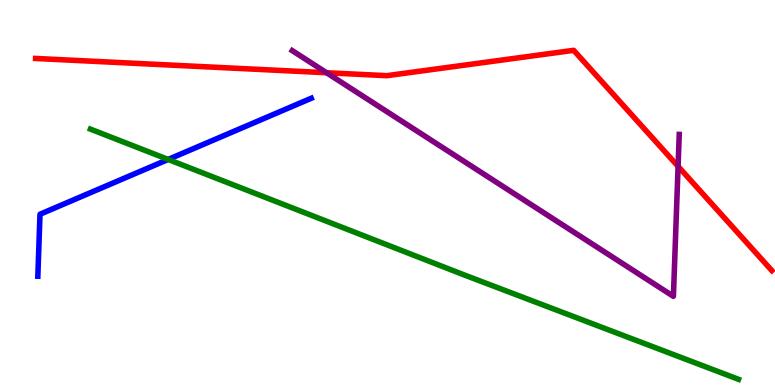[{'lines': ['blue', 'red'], 'intersections': []}, {'lines': ['green', 'red'], 'intersections': []}, {'lines': ['purple', 'red'], 'intersections': [{'x': 4.21, 'y': 8.11}, {'x': 8.75, 'y': 5.68}]}, {'lines': ['blue', 'green'], 'intersections': [{'x': 2.17, 'y': 5.86}]}, {'lines': ['blue', 'purple'], 'intersections': []}, {'lines': ['green', 'purple'], 'intersections': []}]